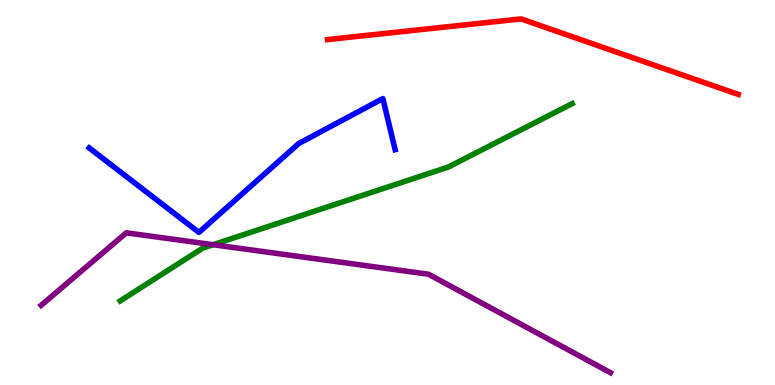[{'lines': ['blue', 'red'], 'intersections': []}, {'lines': ['green', 'red'], 'intersections': []}, {'lines': ['purple', 'red'], 'intersections': []}, {'lines': ['blue', 'green'], 'intersections': []}, {'lines': ['blue', 'purple'], 'intersections': []}, {'lines': ['green', 'purple'], 'intersections': [{'x': 2.75, 'y': 3.64}]}]